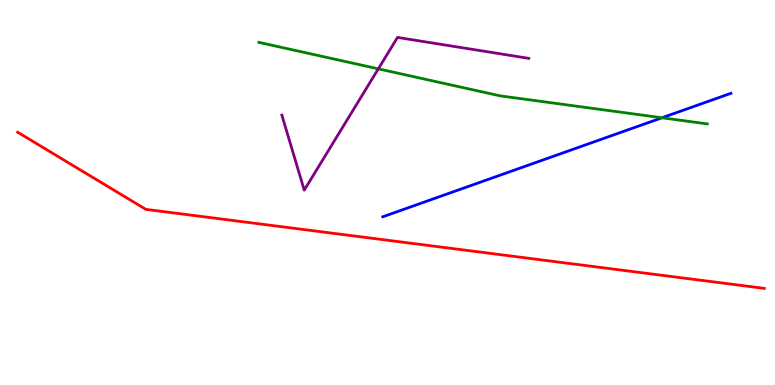[{'lines': ['blue', 'red'], 'intersections': []}, {'lines': ['green', 'red'], 'intersections': []}, {'lines': ['purple', 'red'], 'intersections': []}, {'lines': ['blue', 'green'], 'intersections': [{'x': 8.54, 'y': 6.94}]}, {'lines': ['blue', 'purple'], 'intersections': []}, {'lines': ['green', 'purple'], 'intersections': [{'x': 4.88, 'y': 8.21}]}]